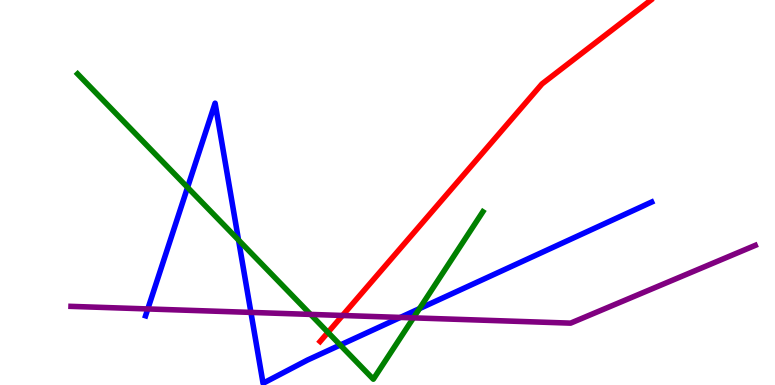[{'lines': ['blue', 'red'], 'intersections': []}, {'lines': ['green', 'red'], 'intersections': [{'x': 4.23, 'y': 1.37}]}, {'lines': ['purple', 'red'], 'intersections': [{'x': 4.42, 'y': 1.81}]}, {'lines': ['blue', 'green'], 'intersections': [{'x': 2.42, 'y': 5.13}, {'x': 3.08, 'y': 3.77}, {'x': 4.39, 'y': 1.04}, {'x': 5.41, 'y': 1.98}]}, {'lines': ['blue', 'purple'], 'intersections': [{'x': 1.91, 'y': 1.98}, {'x': 3.24, 'y': 1.89}, {'x': 5.17, 'y': 1.76}]}, {'lines': ['green', 'purple'], 'intersections': [{'x': 4.01, 'y': 1.83}, {'x': 5.33, 'y': 1.74}]}]